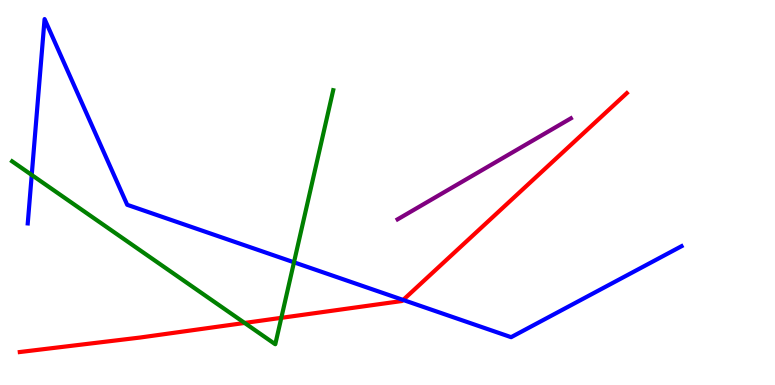[{'lines': ['blue', 'red'], 'intersections': [{'x': 5.2, 'y': 2.21}]}, {'lines': ['green', 'red'], 'intersections': [{'x': 3.16, 'y': 1.61}, {'x': 3.63, 'y': 1.74}]}, {'lines': ['purple', 'red'], 'intersections': []}, {'lines': ['blue', 'green'], 'intersections': [{'x': 0.409, 'y': 5.46}, {'x': 3.79, 'y': 3.19}]}, {'lines': ['blue', 'purple'], 'intersections': []}, {'lines': ['green', 'purple'], 'intersections': []}]